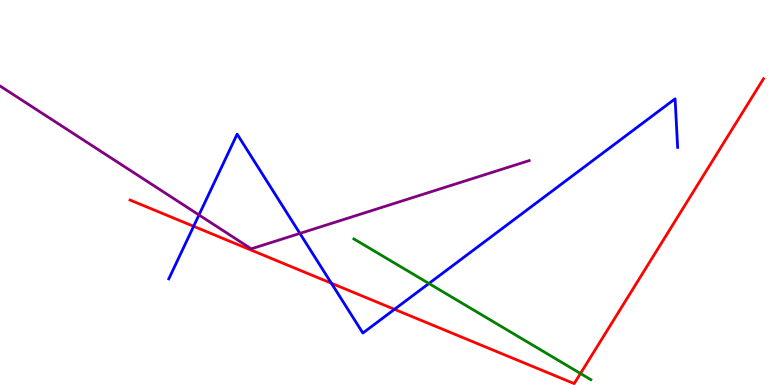[{'lines': ['blue', 'red'], 'intersections': [{'x': 2.5, 'y': 4.12}, {'x': 4.28, 'y': 2.64}, {'x': 5.09, 'y': 1.97}]}, {'lines': ['green', 'red'], 'intersections': [{'x': 7.49, 'y': 0.299}]}, {'lines': ['purple', 'red'], 'intersections': []}, {'lines': ['blue', 'green'], 'intersections': [{'x': 5.53, 'y': 2.64}]}, {'lines': ['blue', 'purple'], 'intersections': [{'x': 2.57, 'y': 4.42}, {'x': 3.87, 'y': 3.94}]}, {'lines': ['green', 'purple'], 'intersections': []}]